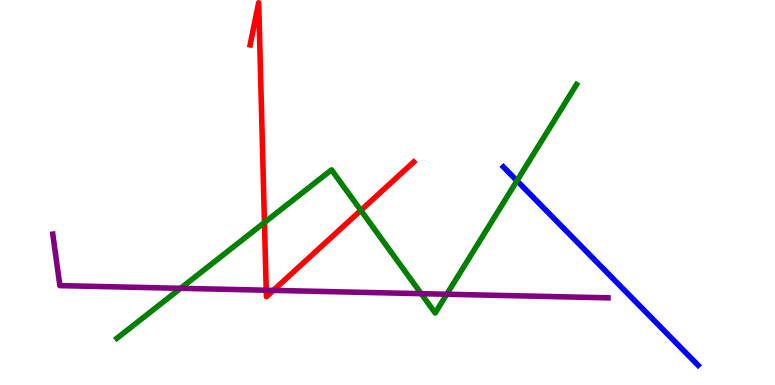[{'lines': ['blue', 'red'], 'intersections': []}, {'lines': ['green', 'red'], 'intersections': [{'x': 3.41, 'y': 4.22}, {'x': 4.66, 'y': 4.54}]}, {'lines': ['purple', 'red'], 'intersections': [{'x': 3.44, 'y': 2.46}, {'x': 3.53, 'y': 2.46}]}, {'lines': ['blue', 'green'], 'intersections': [{'x': 6.67, 'y': 5.3}]}, {'lines': ['blue', 'purple'], 'intersections': []}, {'lines': ['green', 'purple'], 'intersections': [{'x': 2.33, 'y': 2.51}, {'x': 5.43, 'y': 2.37}, {'x': 5.76, 'y': 2.36}]}]